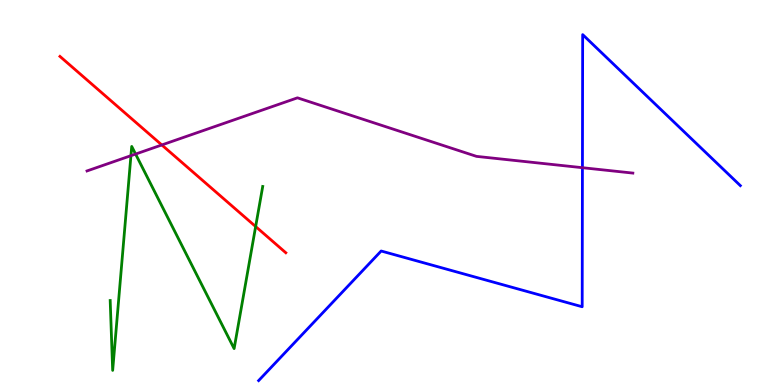[{'lines': ['blue', 'red'], 'intersections': []}, {'lines': ['green', 'red'], 'intersections': [{'x': 3.3, 'y': 4.12}]}, {'lines': ['purple', 'red'], 'intersections': [{'x': 2.09, 'y': 6.23}]}, {'lines': ['blue', 'green'], 'intersections': []}, {'lines': ['blue', 'purple'], 'intersections': [{'x': 7.52, 'y': 5.64}]}, {'lines': ['green', 'purple'], 'intersections': [{'x': 1.69, 'y': 5.96}, {'x': 1.75, 'y': 6.0}]}]